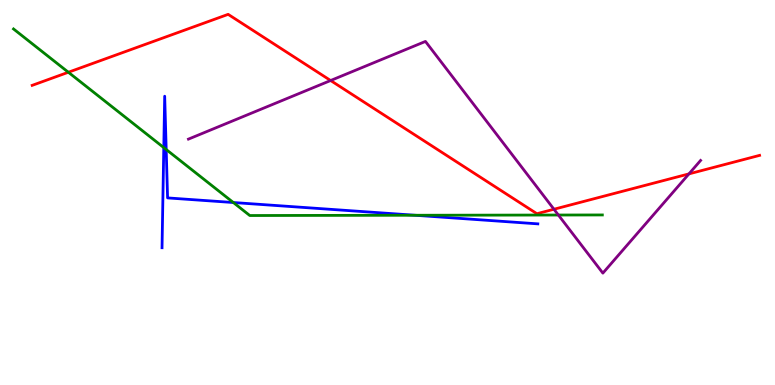[{'lines': ['blue', 'red'], 'intersections': []}, {'lines': ['green', 'red'], 'intersections': [{'x': 0.882, 'y': 8.12}]}, {'lines': ['purple', 'red'], 'intersections': [{'x': 4.27, 'y': 7.91}, {'x': 7.15, 'y': 4.57}, {'x': 8.89, 'y': 5.48}]}, {'lines': ['blue', 'green'], 'intersections': [{'x': 2.11, 'y': 6.17}, {'x': 2.14, 'y': 6.12}, {'x': 3.01, 'y': 4.74}, {'x': 5.36, 'y': 4.41}]}, {'lines': ['blue', 'purple'], 'intersections': []}, {'lines': ['green', 'purple'], 'intersections': [{'x': 7.2, 'y': 4.42}]}]